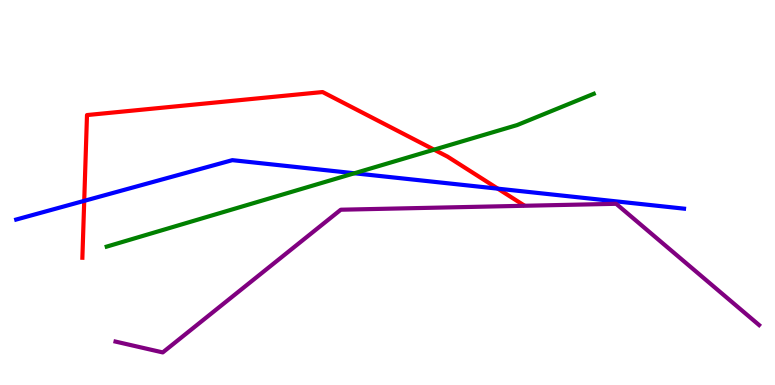[{'lines': ['blue', 'red'], 'intersections': [{'x': 1.09, 'y': 4.78}, {'x': 6.42, 'y': 5.1}]}, {'lines': ['green', 'red'], 'intersections': [{'x': 5.6, 'y': 6.11}]}, {'lines': ['purple', 'red'], 'intersections': []}, {'lines': ['blue', 'green'], 'intersections': [{'x': 4.57, 'y': 5.5}]}, {'lines': ['blue', 'purple'], 'intersections': []}, {'lines': ['green', 'purple'], 'intersections': []}]